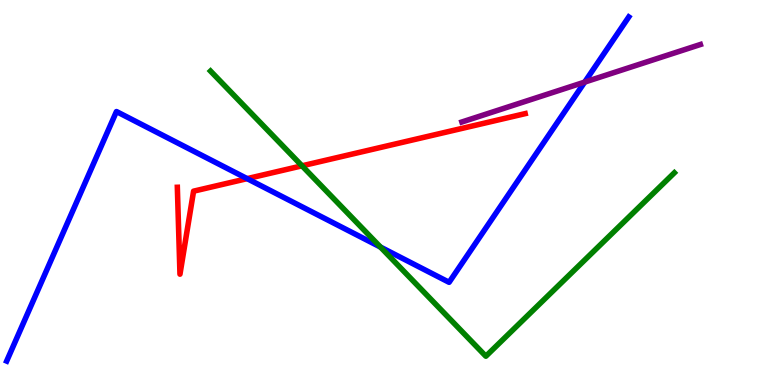[{'lines': ['blue', 'red'], 'intersections': [{'x': 3.19, 'y': 5.36}]}, {'lines': ['green', 'red'], 'intersections': [{'x': 3.9, 'y': 5.69}]}, {'lines': ['purple', 'red'], 'intersections': []}, {'lines': ['blue', 'green'], 'intersections': [{'x': 4.91, 'y': 3.58}]}, {'lines': ['blue', 'purple'], 'intersections': [{'x': 7.54, 'y': 7.87}]}, {'lines': ['green', 'purple'], 'intersections': []}]